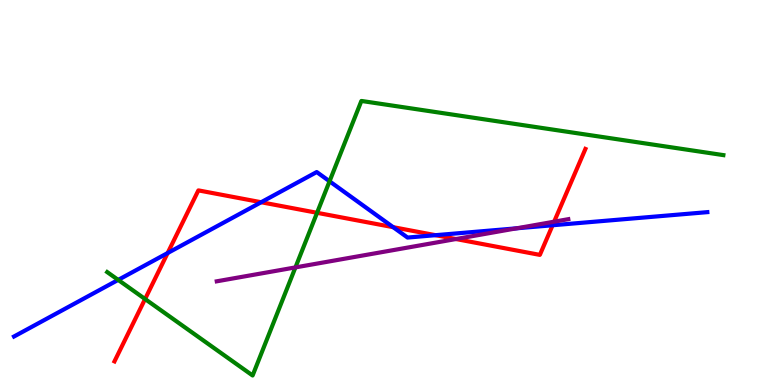[{'lines': ['blue', 'red'], 'intersections': [{'x': 2.16, 'y': 3.43}, {'x': 3.37, 'y': 4.75}, {'x': 5.07, 'y': 4.1}, {'x': 5.62, 'y': 3.89}, {'x': 7.13, 'y': 4.15}]}, {'lines': ['green', 'red'], 'intersections': [{'x': 1.87, 'y': 2.23}, {'x': 4.09, 'y': 4.47}]}, {'lines': ['purple', 'red'], 'intersections': [{'x': 5.88, 'y': 3.79}, {'x': 7.15, 'y': 4.24}]}, {'lines': ['blue', 'green'], 'intersections': [{'x': 1.53, 'y': 2.73}, {'x': 4.25, 'y': 5.29}]}, {'lines': ['blue', 'purple'], 'intersections': [{'x': 6.67, 'y': 4.07}]}, {'lines': ['green', 'purple'], 'intersections': [{'x': 3.81, 'y': 3.05}]}]